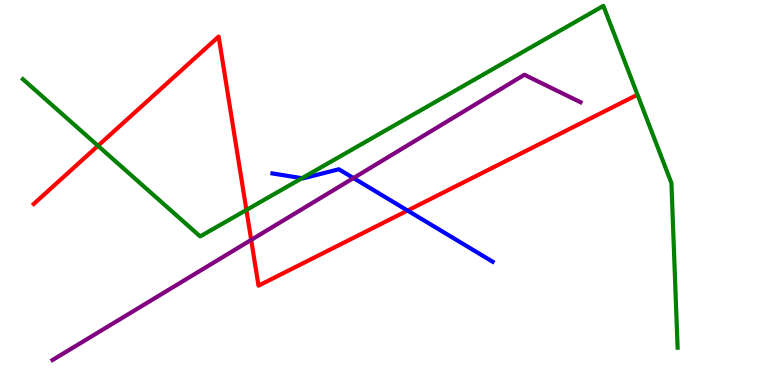[{'lines': ['blue', 'red'], 'intersections': [{'x': 5.26, 'y': 4.53}]}, {'lines': ['green', 'red'], 'intersections': [{'x': 1.26, 'y': 6.21}, {'x': 3.18, 'y': 4.55}]}, {'lines': ['purple', 'red'], 'intersections': [{'x': 3.24, 'y': 3.77}]}, {'lines': ['blue', 'green'], 'intersections': [{'x': 3.9, 'y': 5.37}]}, {'lines': ['blue', 'purple'], 'intersections': [{'x': 4.56, 'y': 5.37}]}, {'lines': ['green', 'purple'], 'intersections': []}]